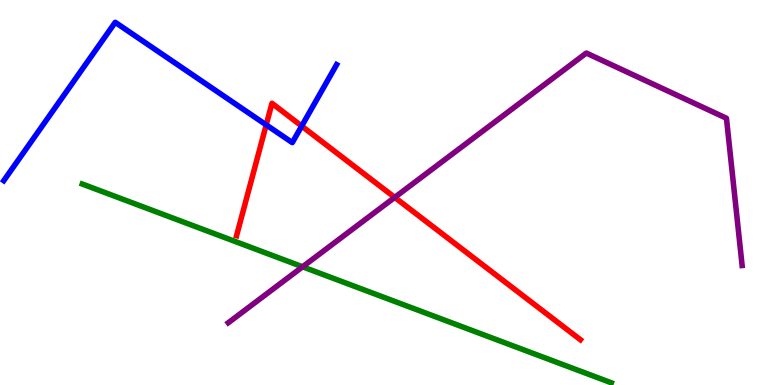[{'lines': ['blue', 'red'], 'intersections': [{'x': 3.43, 'y': 6.76}, {'x': 3.89, 'y': 6.73}]}, {'lines': ['green', 'red'], 'intersections': []}, {'lines': ['purple', 'red'], 'intersections': [{'x': 5.09, 'y': 4.87}]}, {'lines': ['blue', 'green'], 'intersections': []}, {'lines': ['blue', 'purple'], 'intersections': []}, {'lines': ['green', 'purple'], 'intersections': [{'x': 3.9, 'y': 3.07}]}]